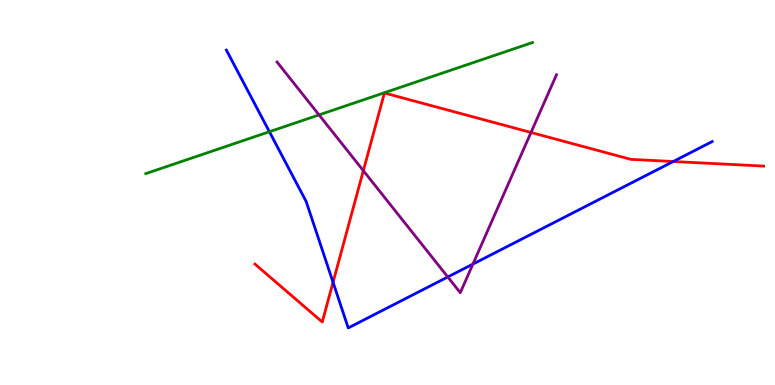[{'lines': ['blue', 'red'], 'intersections': [{'x': 4.3, 'y': 2.67}, {'x': 8.69, 'y': 5.8}]}, {'lines': ['green', 'red'], 'intersections': []}, {'lines': ['purple', 'red'], 'intersections': [{'x': 4.69, 'y': 5.57}, {'x': 6.85, 'y': 6.56}]}, {'lines': ['blue', 'green'], 'intersections': [{'x': 3.48, 'y': 6.58}]}, {'lines': ['blue', 'purple'], 'intersections': [{'x': 5.78, 'y': 2.81}, {'x': 6.1, 'y': 3.14}]}, {'lines': ['green', 'purple'], 'intersections': [{'x': 4.12, 'y': 7.02}]}]